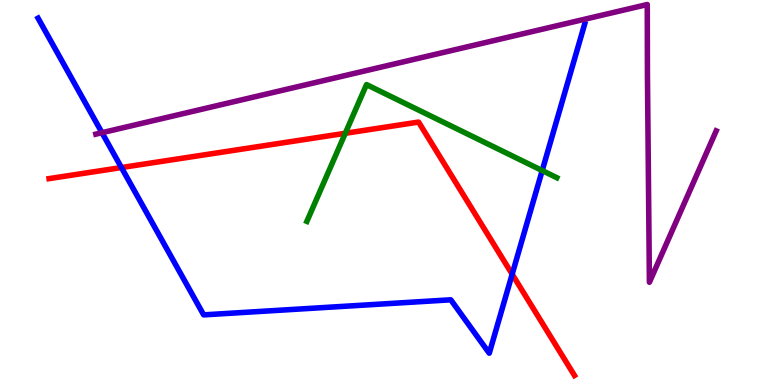[{'lines': ['blue', 'red'], 'intersections': [{'x': 1.57, 'y': 5.65}, {'x': 6.61, 'y': 2.88}]}, {'lines': ['green', 'red'], 'intersections': [{'x': 4.46, 'y': 6.54}]}, {'lines': ['purple', 'red'], 'intersections': []}, {'lines': ['blue', 'green'], 'intersections': [{'x': 7.0, 'y': 5.57}]}, {'lines': ['blue', 'purple'], 'intersections': [{'x': 1.32, 'y': 6.55}]}, {'lines': ['green', 'purple'], 'intersections': []}]